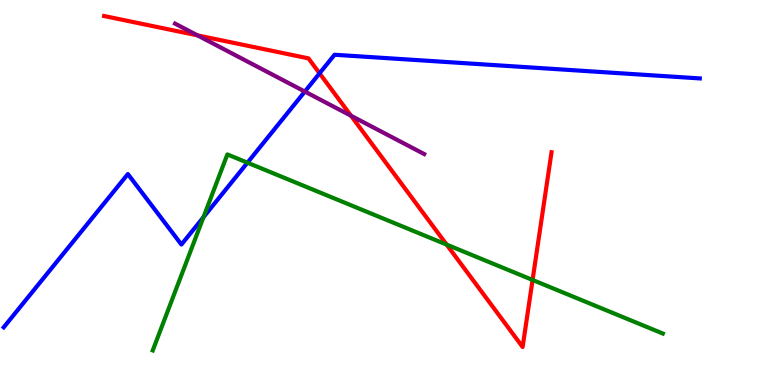[{'lines': ['blue', 'red'], 'intersections': [{'x': 4.12, 'y': 8.1}]}, {'lines': ['green', 'red'], 'intersections': [{'x': 5.76, 'y': 3.65}, {'x': 6.87, 'y': 2.73}]}, {'lines': ['purple', 'red'], 'intersections': [{'x': 2.55, 'y': 9.08}, {'x': 4.53, 'y': 6.99}]}, {'lines': ['blue', 'green'], 'intersections': [{'x': 2.63, 'y': 4.36}, {'x': 3.19, 'y': 5.77}]}, {'lines': ['blue', 'purple'], 'intersections': [{'x': 3.93, 'y': 7.62}]}, {'lines': ['green', 'purple'], 'intersections': []}]